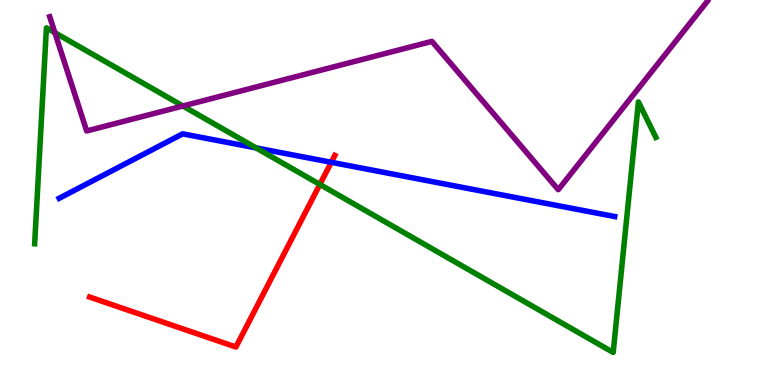[{'lines': ['blue', 'red'], 'intersections': [{'x': 4.27, 'y': 5.78}]}, {'lines': ['green', 'red'], 'intersections': [{'x': 4.13, 'y': 5.21}]}, {'lines': ['purple', 'red'], 'intersections': []}, {'lines': ['blue', 'green'], 'intersections': [{'x': 3.3, 'y': 6.16}]}, {'lines': ['blue', 'purple'], 'intersections': []}, {'lines': ['green', 'purple'], 'intersections': [{'x': 0.708, 'y': 9.15}, {'x': 2.36, 'y': 7.25}]}]